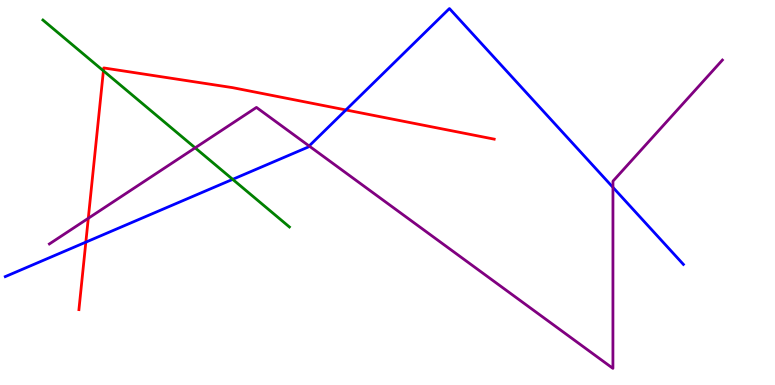[{'lines': ['blue', 'red'], 'intersections': [{'x': 1.11, 'y': 3.71}, {'x': 4.46, 'y': 7.14}]}, {'lines': ['green', 'red'], 'intersections': [{'x': 1.33, 'y': 8.16}]}, {'lines': ['purple', 'red'], 'intersections': [{'x': 1.14, 'y': 4.33}]}, {'lines': ['blue', 'green'], 'intersections': [{'x': 3.0, 'y': 5.34}]}, {'lines': ['blue', 'purple'], 'intersections': [{'x': 3.99, 'y': 6.21}, {'x': 7.91, 'y': 5.13}]}, {'lines': ['green', 'purple'], 'intersections': [{'x': 2.52, 'y': 6.16}]}]